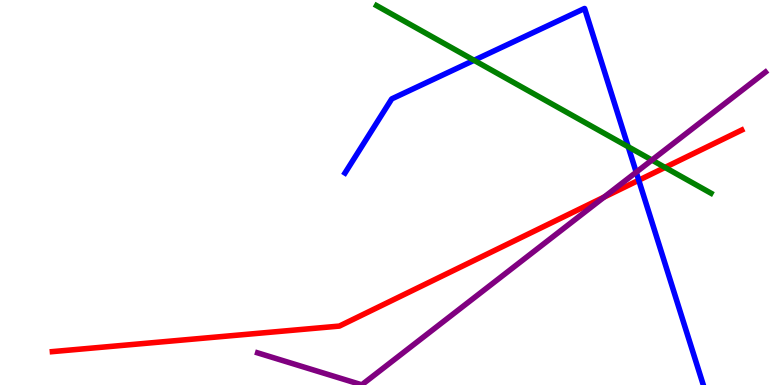[{'lines': ['blue', 'red'], 'intersections': [{'x': 8.24, 'y': 5.32}]}, {'lines': ['green', 'red'], 'intersections': [{'x': 8.58, 'y': 5.65}]}, {'lines': ['purple', 'red'], 'intersections': [{'x': 7.79, 'y': 4.88}]}, {'lines': ['blue', 'green'], 'intersections': [{'x': 6.12, 'y': 8.43}, {'x': 8.11, 'y': 6.19}]}, {'lines': ['blue', 'purple'], 'intersections': [{'x': 8.21, 'y': 5.53}]}, {'lines': ['green', 'purple'], 'intersections': [{'x': 8.41, 'y': 5.84}]}]